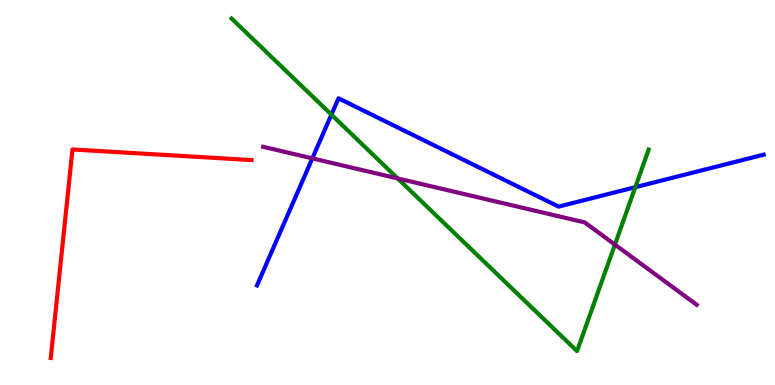[{'lines': ['blue', 'red'], 'intersections': []}, {'lines': ['green', 'red'], 'intersections': []}, {'lines': ['purple', 'red'], 'intersections': []}, {'lines': ['blue', 'green'], 'intersections': [{'x': 4.28, 'y': 7.02}, {'x': 8.2, 'y': 5.14}]}, {'lines': ['blue', 'purple'], 'intersections': [{'x': 4.03, 'y': 5.89}]}, {'lines': ['green', 'purple'], 'intersections': [{'x': 5.13, 'y': 5.37}, {'x': 7.93, 'y': 3.65}]}]